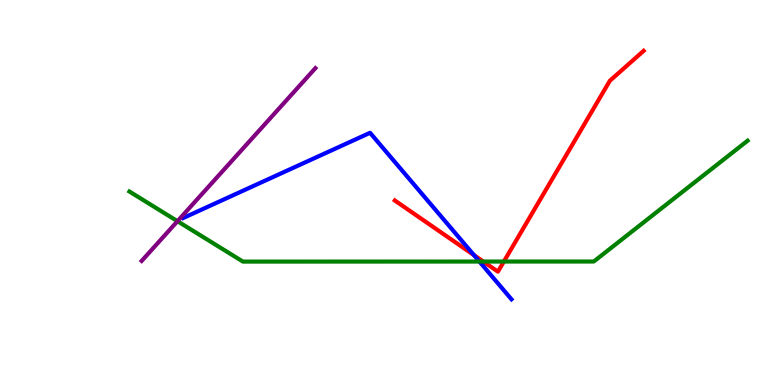[{'lines': ['blue', 'red'], 'intersections': [{'x': 6.12, 'y': 3.37}]}, {'lines': ['green', 'red'], 'intersections': [{'x': 6.24, 'y': 3.21}, {'x': 6.5, 'y': 3.21}]}, {'lines': ['purple', 'red'], 'intersections': []}, {'lines': ['blue', 'green'], 'intersections': [{'x': 6.19, 'y': 3.21}]}, {'lines': ['blue', 'purple'], 'intersections': []}, {'lines': ['green', 'purple'], 'intersections': [{'x': 2.29, 'y': 4.25}]}]